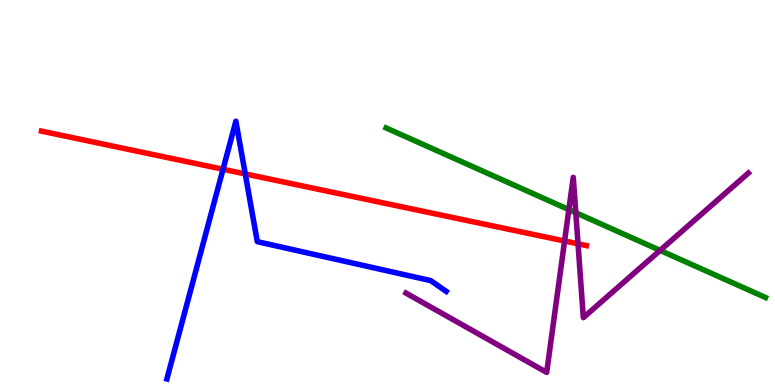[{'lines': ['blue', 'red'], 'intersections': [{'x': 2.88, 'y': 5.6}, {'x': 3.16, 'y': 5.48}]}, {'lines': ['green', 'red'], 'intersections': []}, {'lines': ['purple', 'red'], 'intersections': [{'x': 7.28, 'y': 3.74}, {'x': 7.46, 'y': 3.67}]}, {'lines': ['blue', 'green'], 'intersections': []}, {'lines': ['blue', 'purple'], 'intersections': []}, {'lines': ['green', 'purple'], 'intersections': [{'x': 7.34, 'y': 4.56}, {'x': 7.43, 'y': 4.47}, {'x': 8.52, 'y': 3.5}]}]